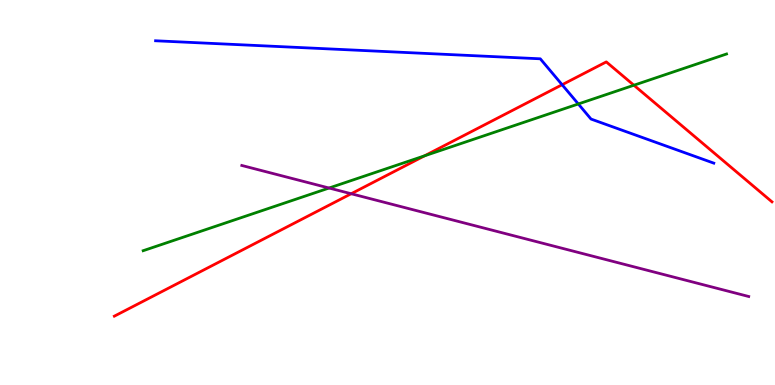[{'lines': ['blue', 'red'], 'intersections': [{'x': 7.25, 'y': 7.8}]}, {'lines': ['green', 'red'], 'intersections': [{'x': 5.48, 'y': 5.95}, {'x': 8.18, 'y': 7.79}]}, {'lines': ['purple', 'red'], 'intersections': [{'x': 4.53, 'y': 4.97}]}, {'lines': ['blue', 'green'], 'intersections': [{'x': 7.46, 'y': 7.3}]}, {'lines': ['blue', 'purple'], 'intersections': []}, {'lines': ['green', 'purple'], 'intersections': [{'x': 4.25, 'y': 5.12}]}]